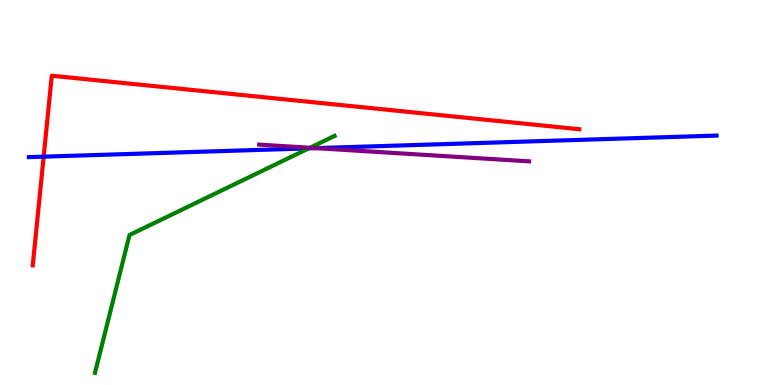[{'lines': ['blue', 'red'], 'intersections': [{'x': 0.563, 'y': 5.93}]}, {'lines': ['green', 'red'], 'intersections': []}, {'lines': ['purple', 'red'], 'intersections': []}, {'lines': ['blue', 'green'], 'intersections': [{'x': 3.98, 'y': 6.15}]}, {'lines': ['blue', 'purple'], 'intersections': [{'x': 4.08, 'y': 6.15}]}, {'lines': ['green', 'purple'], 'intersections': [{'x': 4.0, 'y': 6.16}]}]